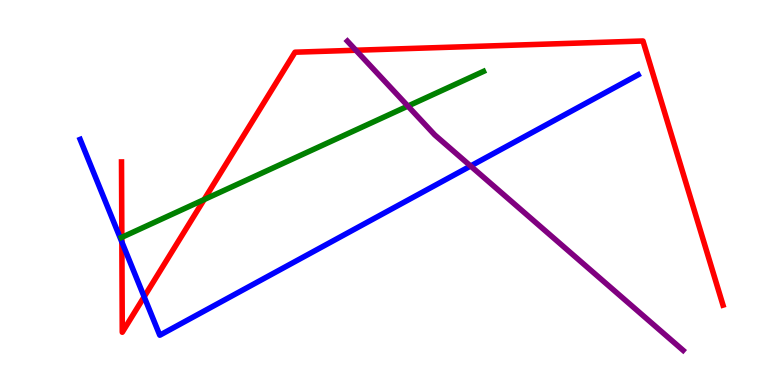[{'lines': ['blue', 'red'], 'intersections': [{'x': 1.57, 'y': 3.71}, {'x': 1.86, 'y': 2.29}]}, {'lines': ['green', 'red'], 'intersections': [{'x': 1.57, 'y': 3.84}, {'x': 2.63, 'y': 4.82}]}, {'lines': ['purple', 'red'], 'intersections': [{'x': 4.59, 'y': 8.69}]}, {'lines': ['blue', 'green'], 'intersections': []}, {'lines': ['blue', 'purple'], 'intersections': [{'x': 6.07, 'y': 5.69}]}, {'lines': ['green', 'purple'], 'intersections': [{'x': 5.26, 'y': 7.24}]}]